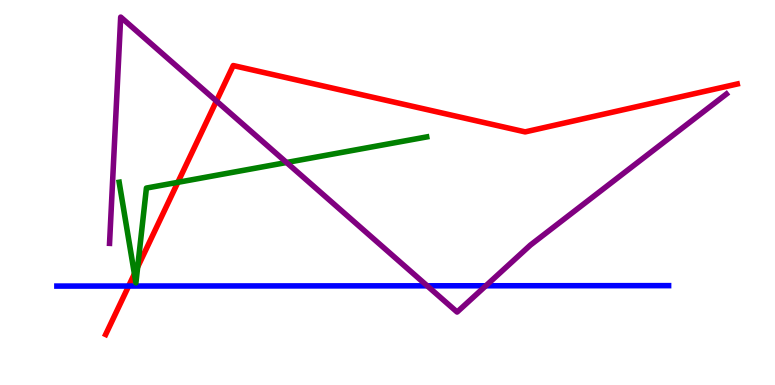[{'lines': ['blue', 'red'], 'intersections': [{'x': 1.66, 'y': 2.57}]}, {'lines': ['green', 'red'], 'intersections': [{'x': 1.73, 'y': 2.89}, {'x': 1.78, 'y': 3.06}, {'x': 2.29, 'y': 5.26}]}, {'lines': ['purple', 'red'], 'intersections': [{'x': 2.79, 'y': 7.38}]}, {'lines': ['blue', 'green'], 'intersections': []}, {'lines': ['blue', 'purple'], 'intersections': [{'x': 5.51, 'y': 2.58}, {'x': 6.27, 'y': 2.58}]}, {'lines': ['green', 'purple'], 'intersections': [{'x': 3.7, 'y': 5.78}]}]